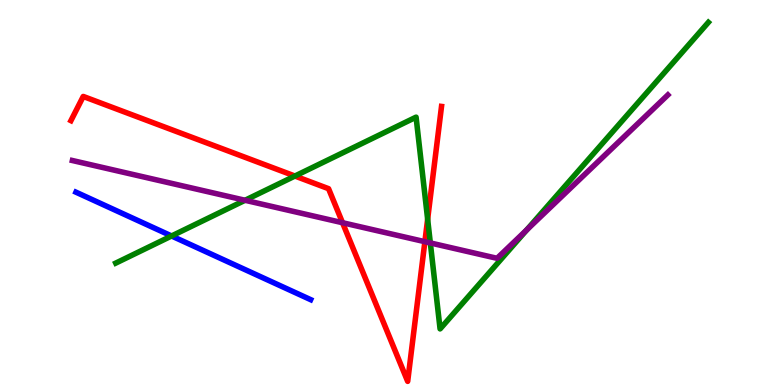[{'lines': ['blue', 'red'], 'intersections': []}, {'lines': ['green', 'red'], 'intersections': [{'x': 3.81, 'y': 5.43}, {'x': 5.52, 'y': 4.31}]}, {'lines': ['purple', 'red'], 'intersections': [{'x': 4.42, 'y': 4.21}, {'x': 5.48, 'y': 3.72}]}, {'lines': ['blue', 'green'], 'intersections': [{'x': 2.21, 'y': 3.87}]}, {'lines': ['blue', 'purple'], 'intersections': []}, {'lines': ['green', 'purple'], 'intersections': [{'x': 3.16, 'y': 4.8}, {'x': 5.55, 'y': 3.69}, {'x': 6.8, 'y': 4.03}]}]